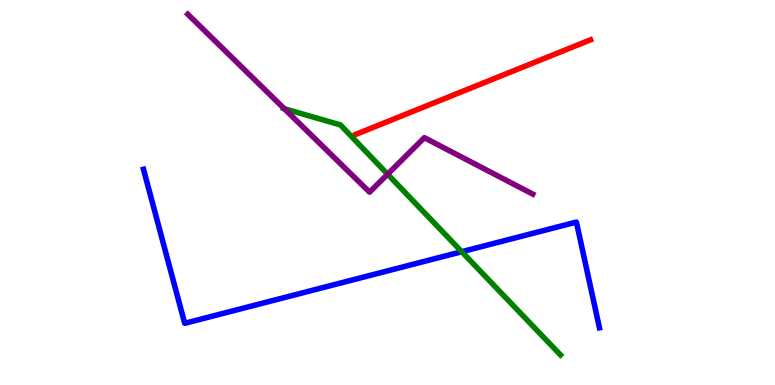[{'lines': ['blue', 'red'], 'intersections': []}, {'lines': ['green', 'red'], 'intersections': []}, {'lines': ['purple', 'red'], 'intersections': []}, {'lines': ['blue', 'green'], 'intersections': [{'x': 5.96, 'y': 3.46}]}, {'lines': ['blue', 'purple'], 'intersections': []}, {'lines': ['green', 'purple'], 'intersections': [{'x': 3.67, 'y': 7.18}, {'x': 5.0, 'y': 5.47}]}]